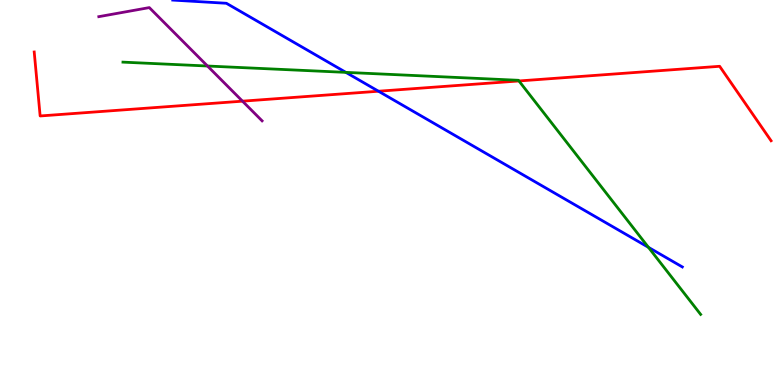[{'lines': ['blue', 'red'], 'intersections': [{'x': 4.88, 'y': 7.63}]}, {'lines': ['green', 'red'], 'intersections': [{'x': 6.7, 'y': 7.9}]}, {'lines': ['purple', 'red'], 'intersections': [{'x': 3.13, 'y': 7.37}]}, {'lines': ['blue', 'green'], 'intersections': [{'x': 4.46, 'y': 8.12}, {'x': 8.37, 'y': 3.58}]}, {'lines': ['blue', 'purple'], 'intersections': []}, {'lines': ['green', 'purple'], 'intersections': [{'x': 2.68, 'y': 8.29}]}]